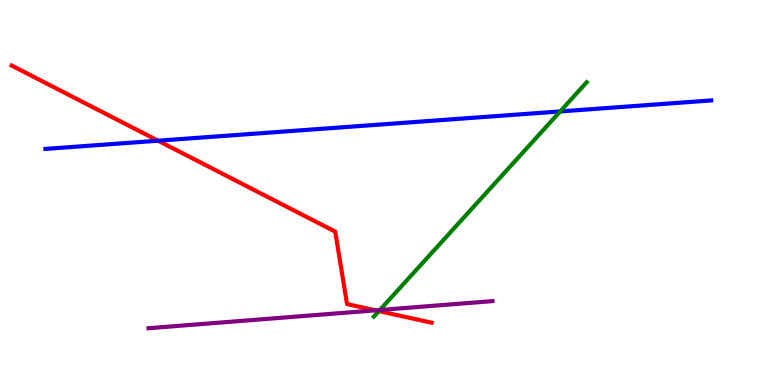[{'lines': ['blue', 'red'], 'intersections': [{'x': 2.04, 'y': 6.35}]}, {'lines': ['green', 'red'], 'intersections': [{'x': 4.89, 'y': 1.92}]}, {'lines': ['purple', 'red'], 'intersections': [{'x': 4.84, 'y': 1.94}]}, {'lines': ['blue', 'green'], 'intersections': [{'x': 7.23, 'y': 7.11}]}, {'lines': ['blue', 'purple'], 'intersections': []}, {'lines': ['green', 'purple'], 'intersections': [{'x': 4.9, 'y': 1.95}]}]